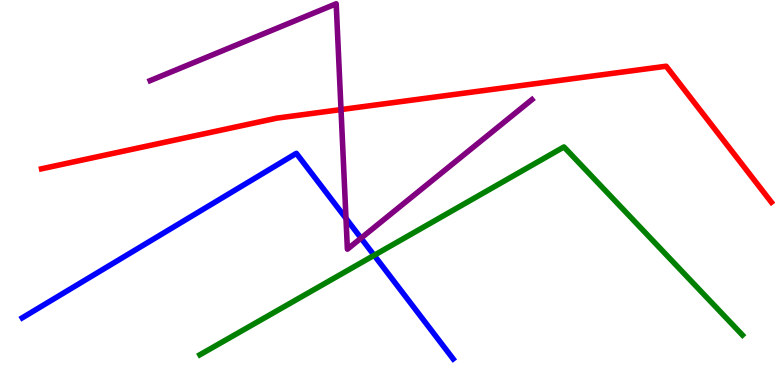[{'lines': ['blue', 'red'], 'intersections': []}, {'lines': ['green', 'red'], 'intersections': []}, {'lines': ['purple', 'red'], 'intersections': [{'x': 4.4, 'y': 7.15}]}, {'lines': ['blue', 'green'], 'intersections': [{'x': 4.83, 'y': 3.37}]}, {'lines': ['blue', 'purple'], 'intersections': [{'x': 4.46, 'y': 4.33}, {'x': 4.66, 'y': 3.81}]}, {'lines': ['green', 'purple'], 'intersections': []}]